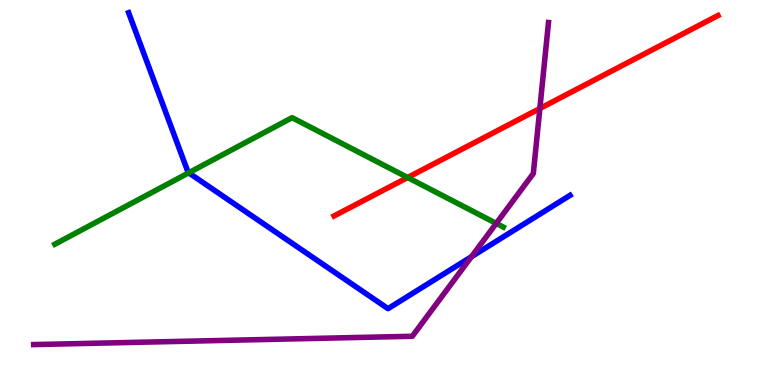[{'lines': ['blue', 'red'], 'intersections': []}, {'lines': ['green', 'red'], 'intersections': [{'x': 5.26, 'y': 5.39}]}, {'lines': ['purple', 'red'], 'intersections': [{'x': 6.97, 'y': 7.18}]}, {'lines': ['blue', 'green'], 'intersections': [{'x': 2.44, 'y': 5.51}]}, {'lines': ['blue', 'purple'], 'intersections': [{'x': 6.08, 'y': 3.33}]}, {'lines': ['green', 'purple'], 'intersections': [{'x': 6.4, 'y': 4.2}]}]